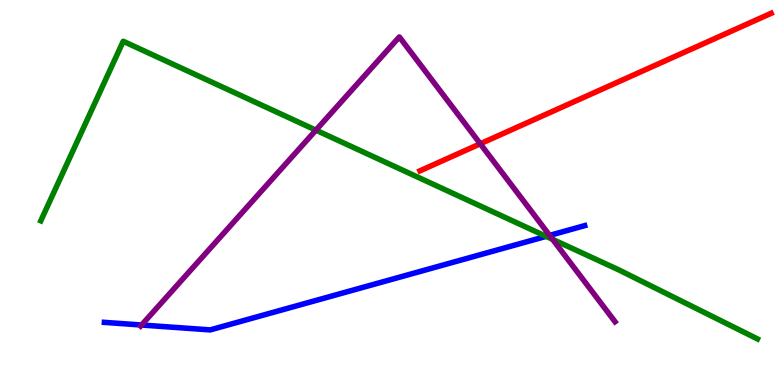[{'lines': ['blue', 'red'], 'intersections': []}, {'lines': ['green', 'red'], 'intersections': []}, {'lines': ['purple', 'red'], 'intersections': [{'x': 6.2, 'y': 6.27}]}, {'lines': ['blue', 'green'], 'intersections': [{'x': 7.05, 'y': 3.86}]}, {'lines': ['blue', 'purple'], 'intersections': [{'x': 1.83, 'y': 1.56}, {'x': 7.09, 'y': 3.89}]}, {'lines': ['green', 'purple'], 'intersections': [{'x': 4.08, 'y': 6.62}, {'x': 7.13, 'y': 3.78}]}]